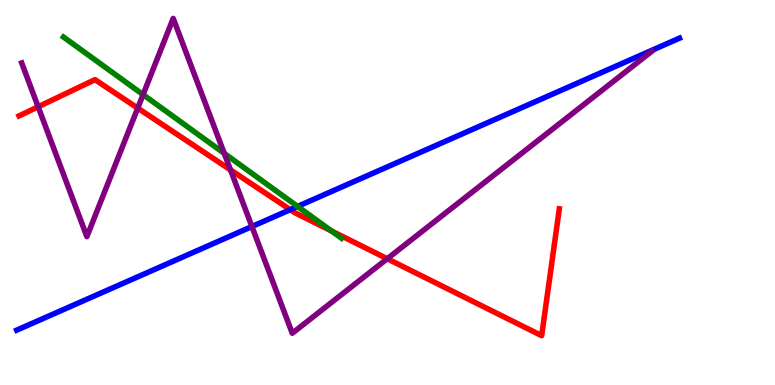[{'lines': ['blue', 'red'], 'intersections': [{'x': 3.75, 'y': 4.55}]}, {'lines': ['green', 'red'], 'intersections': [{'x': 4.28, 'y': 4.0}]}, {'lines': ['purple', 'red'], 'intersections': [{'x': 0.492, 'y': 7.23}, {'x': 1.78, 'y': 7.19}, {'x': 2.97, 'y': 5.59}, {'x': 5.0, 'y': 3.28}]}, {'lines': ['blue', 'green'], 'intersections': [{'x': 3.84, 'y': 4.64}]}, {'lines': ['blue', 'purple'], 'intersections': [{'x': 3.25, 'y': 4.12}]}, {'lines': ['green', 'purple'], 'intersections': [{'x': 1.85, 'y': 7.54}, {'x': 2.89, 'y': 6.02}]}]